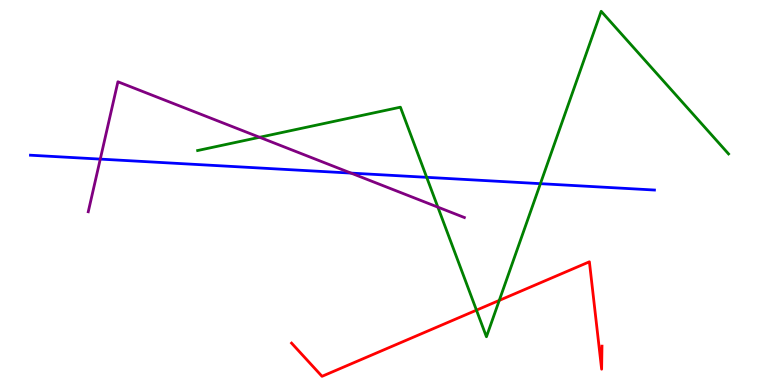[{'lines': ['blue', 'red'], 'intersections': []}, {'lines': ['green', 'red'], 'intersections': [{'x': 6.15, 'y': 1.94}, {'x': 6.44, 'y': 2.2}]}, {'lines': ['purple', 'red'], 'intersections': []}, {'lines': ['blue', 'green'], 'intersections': [{'x': 5.51, 'y': 5.39}, {'x': 6.97, 'y': 5.23}]}, {'lines': ['blue', 'purple'], 'intersections': [{'x': 1.29, 'y': 5.87}, {'x': 4.53, 'y': 5.5}]}, {'lines': ['green', 'purple'], 'intersections': [{'x': 3.35, 'y': 6.43}, {'x': 5.65, 'y': 4.62}]}]